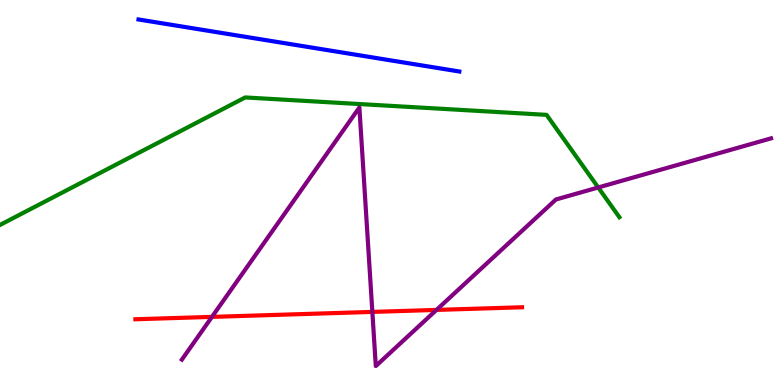[{'lines': ['blue', 'red'], 'intersections': []}, {'lines': ['green', 'red'], 'intersections': []}, {'lines': ['purple', 'red'], 'intersections': [{'x': 2.73, 'y': 1.77}, {'x': 4.8, 'y': 1.9}, {'x': 5.63, 'y': 1.95}]}, {'lines': ['blue', 'green'], 'intersections': []}, {'lines': ['blue', 'purple'], 'intersections': []}, {'lines': ['green', 'purple'], 'intersections': [{'x': 7.72, 'y': 5.13}]}]